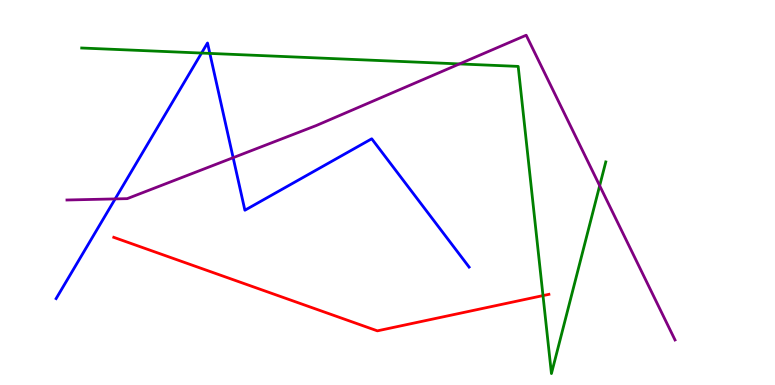[{'lines': ['blue', 'red'], 'intersections': []}, {'lines': ['green', 'red'], 'intersections': [{'x': 7.01, 'y': 2.32}]}, {'lines': ['purple', 'red'], 'intersections': []}, {'lines': ['blue', 'green'], 'intersections': [{'x': 2.6, 'y': 8.62}, {'x': 2.71, 'y': 8.61}]}, {'lines': ['blue', 'purple'], 'intersections': [{'x': 1.49, 'y': 4.83}, {'x': 3.01, 'y': 5.9}]}, {'lines': ['green', 'purple'], 'intersections': [{'x': 5.93, 'y': 8.34}, {'x': 7.74, 'y': 5.18}]}]